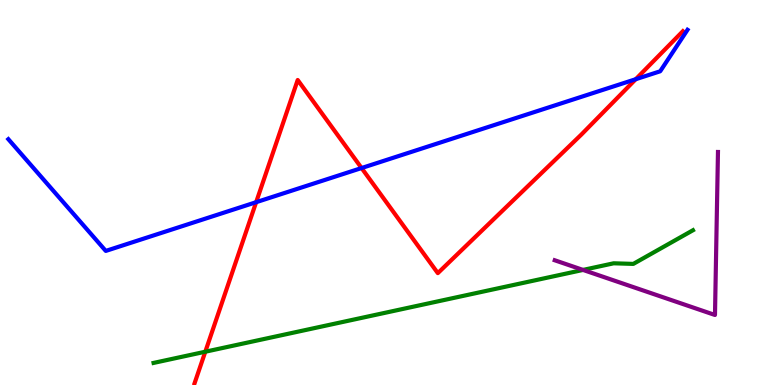[{'lines': ['blue', 'red'], 'intersections': [{'x': 3.31, 'y': 4.75}, {'x': 4.67, 'y': 5.64}, {'x': 8.2, 'y': 7.94}]}, {'lines': ['green', 'red'], 'intersections': [{'x': 2.65, 'y': 0.864}]}, {'lines': ['purple', 'red'], 'intersections': []}, {'lines': ['blue', 'green'], 'intersections': []}, {'lines': ['blue', 'purple'], 'intersections': []}, {'lines': ['green', 'purple'], 'intersections': [{'x': 7.52, 'y': 2.99}]}]